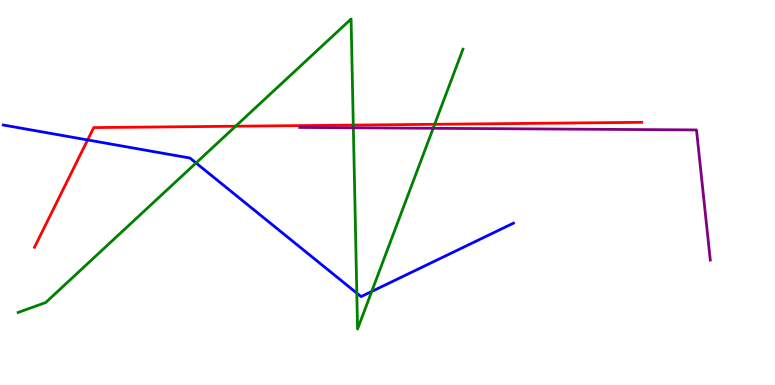[{'lines': ['blue', 'red'], 'intersections': [{'x': 1.13, 'y': 6.37}]}, {'lines': ['green', 'red'], 'intersections': [{'x': 3.04, 'y': 6.72}, {'x': 4.56, 'y': 6.75}, {'x': 5.61, 'y': 6.77}]}, {'lines': ['purple', 'red'], 'intersections': []}, {'lines': ['blue', 'green'], 'intersections': [{'x': 2.53, 'y': 5.77}, {'x': 4.6, 'y': 2.39}, {'x': 4.8, 'y': 2.43}]}, {'lines': ['blue', 'purple'], 'intersections': []}, {'lines': ['green', 'purple'], 'intersections': [{'x': 4.56, 'y': 6.68}, {'x': 5.59, 'y': 6.67}]}]